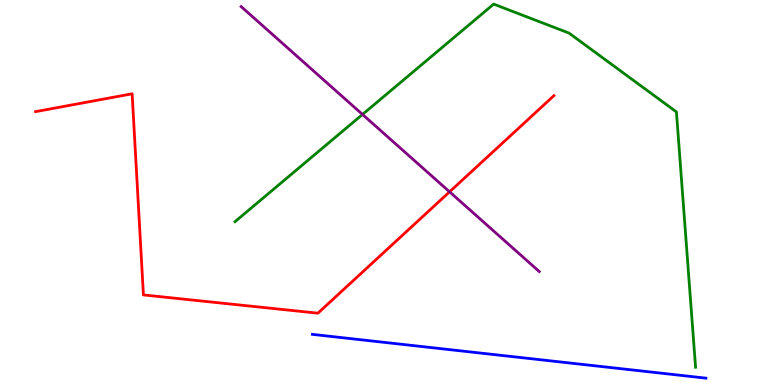[{'lines': ['blue', 'red'], 'intersections': []}, {'lines': ['green', 'red'], 'intersections': []}, {'lines': ['purple', 'red'], 'intersections': [{'x': 5.8, 'y': 5.02}]}, {'lines': ['blue', 'green'], 'intersections': []}, {'lines': ['blue', 'purple'], 'intersections': []}, {'lines': ['green', 'purple'], 'intersections': [{'x': 4.68, 'y': 7.03}]}]